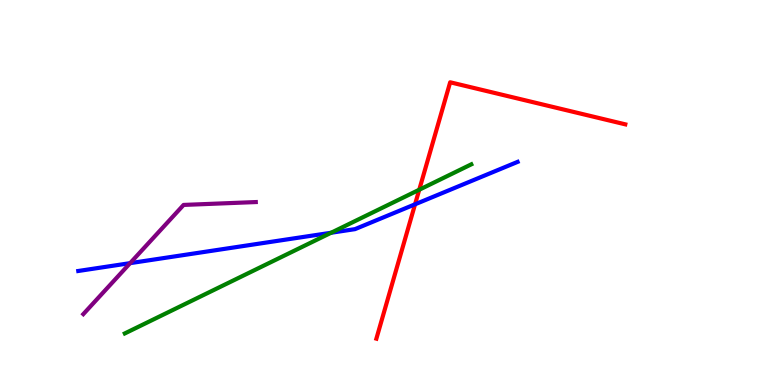[{'lines': ['blue', 'red'], 'intersections': [{'x': 5.36, 'y': 4.69}]}, {'lines': ['green', 'red'], 'intersections': [{'x': 5.41, 'y': 5.07}]}, {'lines': ['purple', 'red'], 'intersections': []}, {'lines': ['blue', 'green'], 'intersections': [{'x': 4.27, 'y': 3.95}]}, {'lines': ['blue', 'purple'], 'intersections': [{'x': 1.68, 'y': 3.17}]}, {'lines': ['green', 'purple'], 'intersections': []}]